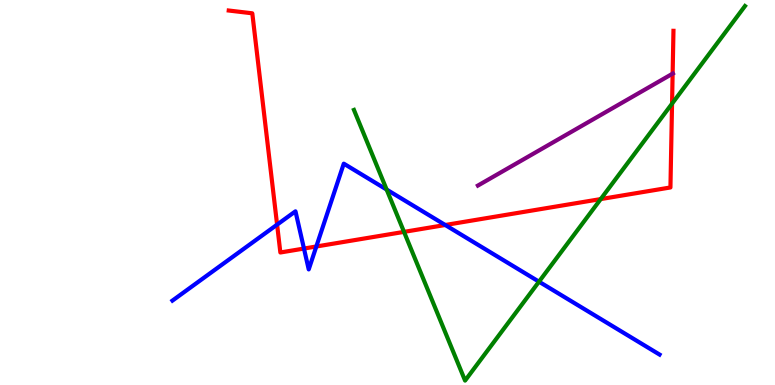[{'lines': ['blue', 'red'], 'intersections': [{'x': 3.58, 'y': 4.17}, {'x': 3.92, 'y': 3.54}, {'x': 4.08, 'y': 3.6}, {'x': 5.75, 'y': 4.16}]}, {'lines': ['green', 'red'], 'intersections': [{'x': 5.21, 'y': 3.98}, {'x': 7.75, 'y': 4.83}, {'x': 8.67, 'y': 7.31}]}, {'lines': ['purple', 'red'], 'intersections': [{'x': 8.68, 'y': 8.09}]}, {'lines': ['blue', 'green'], 'intersections': [{'x': 4.99, 'y': 5.08}, {'x': 6.95, 'y': 2.68}]}, {'lines': ['blue', 'purple'], 'intersections': []}, {'lines': ['green', 'purple'], 'intersections': []}]